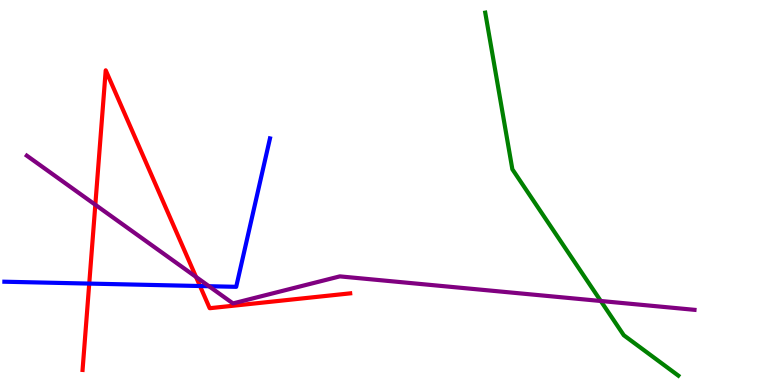[{'lines': ['blue', 'red'], 'intersections': [{'x': 1.15, 'y': 2.63}, {'x': 2.58, 'y': 2.57}]}, {'lines': ['green', 'red'], 'intersections': []}, {'lines': ['purple', 'red'], 'intersections': [{'x': 1.23, 'y': 4.68}, {'x': 2.53, 'y': 2.81}]}, {'lines': ['blue', 'green'], 'intersections': []}, {'lines': ['blue', 'purple'], 'intersections': [{'x': 2.7, 'y': 2.57}]}, {'lines': ['green', 'purple'], 'intersections': [{'x': 7.75, 'y': 2.18}]}]